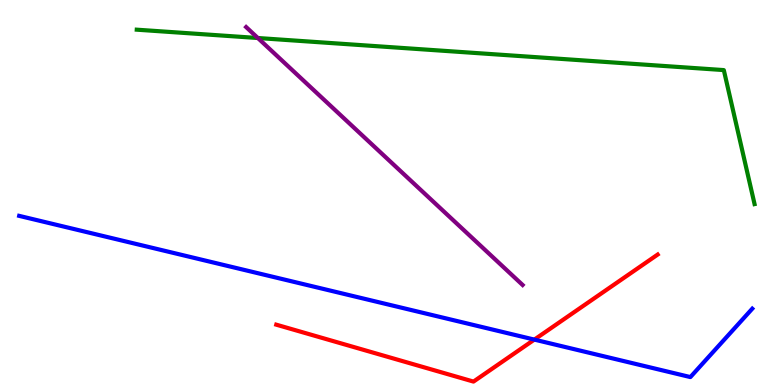[{'lines': ['blue', 'red'], 'intersections': [{'x': 6.89, 'y': 1.18}]}, {'lines': ['green', 'red'], 'intersections': []}, {'lines': ['purple', 'red'], 'intersections': []}, {'lines': ['blue', 'green'], 'intersections': []}, {'lines': ['blue', 'purple'], 'intersections': []}, {'lines': ['green', 'purple'], 'intersections': [{'x': 3.33, 'y': 9.01}]}]